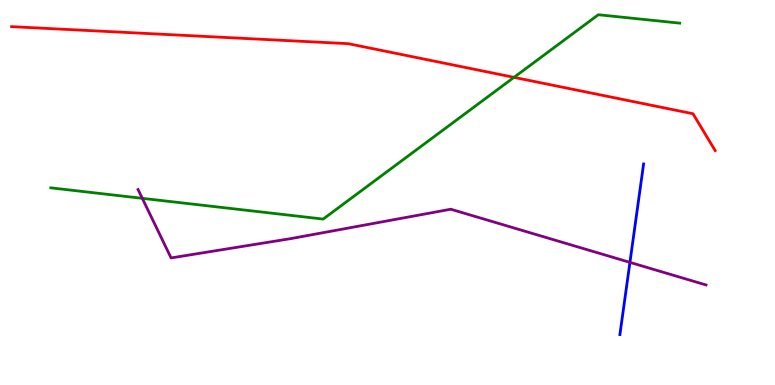[{'lines': ['blue', 'red'], 'intersections': []}, {'lines': ['green', 'red'], 'intersections': [{'x': 6.63, 'y': 7.99}]}, {'lines': ['purple', 'red'], 'intersections': []}, {'lines': ['blue', 'green'], 'intersections': []}, {'lines': ['blue', 'purple'], 'intersections': [{'x': 8.13, 'y': 3.19}]}, {'lines': ['green', 'purple'], 'intersections': [{'x': 1.84, 'y': 4.85}]}]